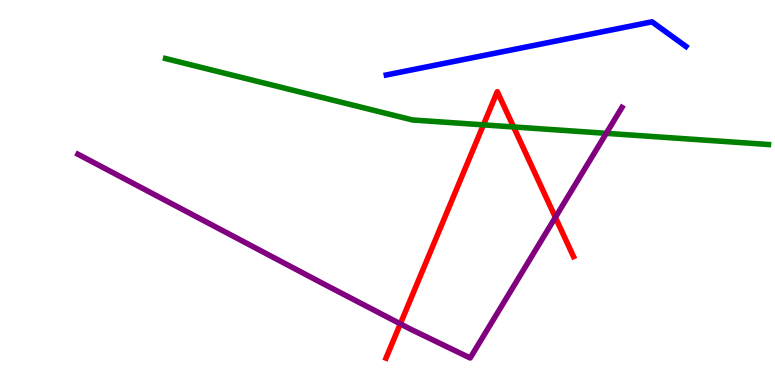[{'lines': ['blue', 'red'], 'intersections': []}, {'lines': ['green', 'red'], 'intersections': [{'x': 6.24, 'y': 6.76}, {'x': 6.63, 'y': 6.7}]}, {'lines': ['purple', 'red'], 'intersections': [{'x': 5.17, 'y': 1.59}, {'x': 7.17, 'y': 4.36}]}, {'lines': ['blue', 'green'], 'intersections': []}, {'lines': ['blue', 'purple'], 'intersections': []}, {'lines': ['green', 'purple'], 'intersections': [{'x': 7.82, 'y': 6.54}]}]